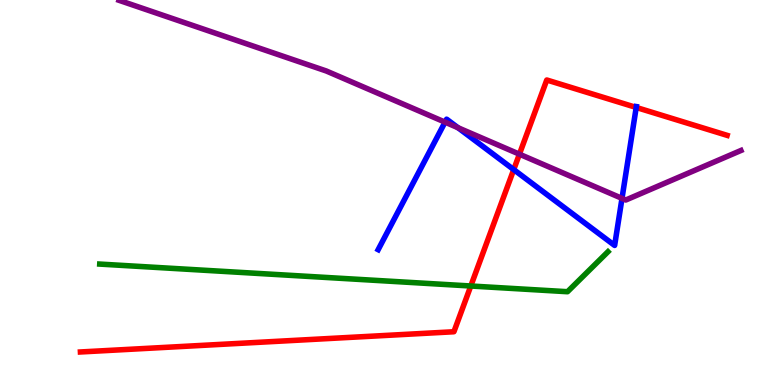[{'lines': ['blue', 'red'], 'intersections': [{'x': 6.63, 'y': 5.59}, {'x': 8.21, 'y': 7.21}]}, {'lines': ['green', 'red'], 'intersections': [{'x': 6.07, 'y': 2.57}]}, {'lines': ['purple', 'red'], 'intersections': [{'x': 6.7, 'y': 6.0}]}, {'lines': ['blue', 'green'], 'intersections': []}, {'lines': ['blue', 'purple'], 'intersections': [{'x': 5.74, 'y': 6.83}, {'x': 5.91, 'y': 6.68}, {'x': 8.03, 'y': 4.85}]}, {'lines': ['green', 'purple'], 'intersections': []}]